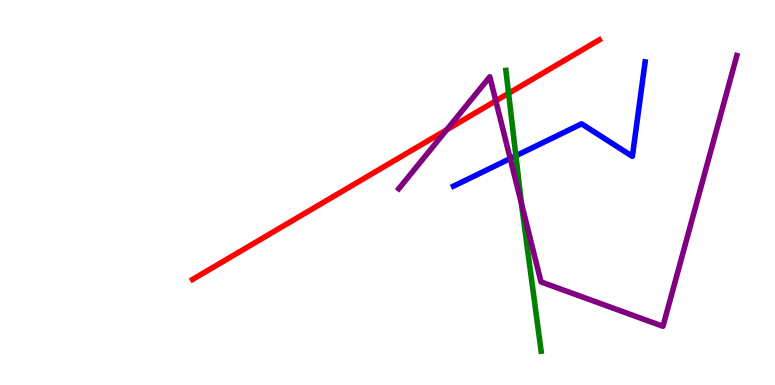[{'lines': ['blue', 'red'], 'intersections': []}, {'lines': ['green', 'red'], 'intersections': [{'x': 6.56, 'y': 7.58}]}, {'lines': ['purple', 'red'], 'intersections': [{'x': 5.76, 'y': 6.63}, {'x': 6.4, 'y': 7.38}]}, {'lines': ['blue', 'green'], 'intersections': [{'x': 6.66, 'y': 5.95}]}, {'lines': ['blue', 'purple'], 'intersections': [{'x': 6.58, 'y': 5.88}]}, {'lines': ['green', 'purple'], 'intersections': [{'x': 6.73, 'y': 4.71}]}]